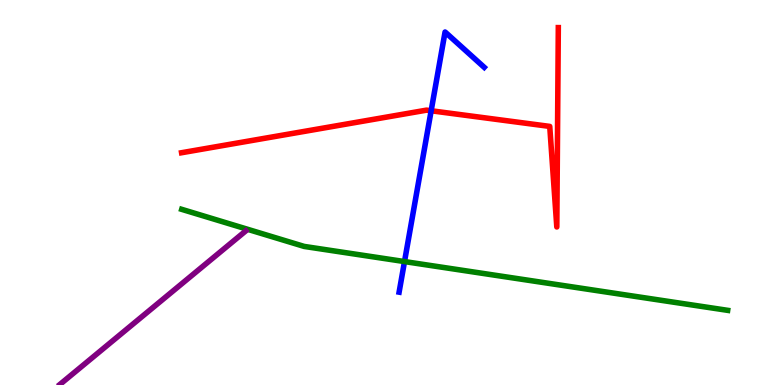[{'lines': ['blue', 'red'], 'intersections': [{'x': 5.56, 'y': 7.12}]}, {'lines': ['green', 'red'], 'intersections': []}, {'lines': ['purple', 'red'], 'intersections': []}, {'lines': ['blue', 'green'], 'intersections': [{'x': 5.22, 'y': 3.21}]}, {'lines': ['blue', 'purple'], 'intersections': []}, {'lines': ['green', 'purple'], 'intersections': []}]